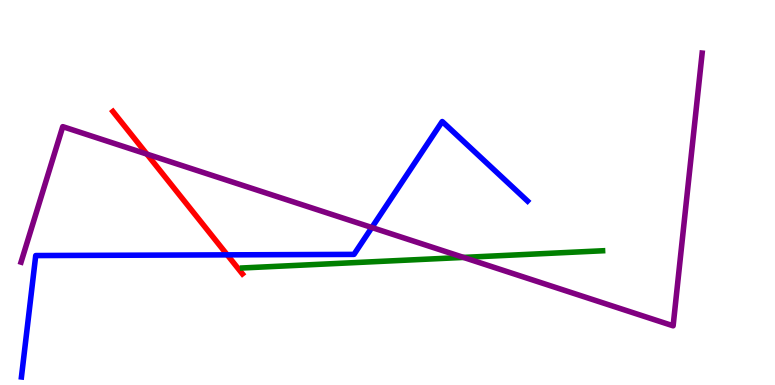[{'lines': ['blue', 'red'], 'intersections': [{'x': 2.93, 'y': 3.38}]}, {'lines': ['green', 'red'], 'intersections': []}, {'lines': ['purple', 'red'], 'intersections': [{'x': 1.9, 'y': 6.0}]}, {'lines': ['blue', 'green'], 'intersections': []}, {'lines': ['blue', 'purple'], 'intersections': [{'x': 4.8, 'y': 4.09}]}, {'lines': ['green', 'purple'], 'intersections': [{'x': 5.98, 'y': 3.31}]}]